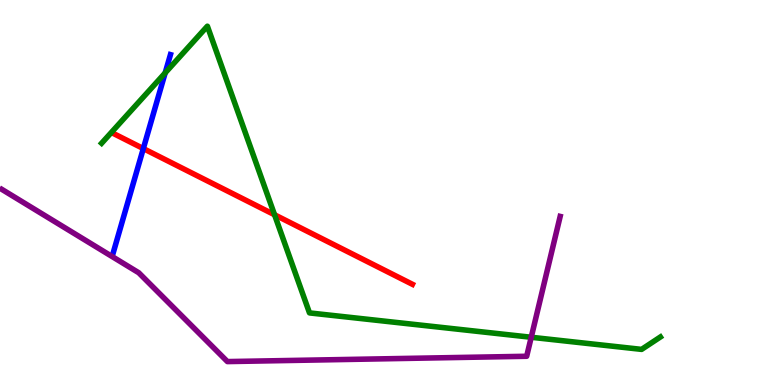[{'lines': ['blue', 'red'], 'intersections': [{'x': 1.85, 'y': 6.14}]}, {'lines': ['green', 'red'], 'intersections': [{'x': 3.54, 'y': 4.42}]}, {'lines': ['purple', 'red'], 'intersections': []}, {'lines': ['blue', 'green'], 'intersections': [{'x': 2.13, 'y': 8.11}]}, {'lines': ['blue', 'purple'], 'intersections': []}, {'lines': ['green', 'purple'], 'intersections': [{'x': 6.85, 'y': 1.24}]}]